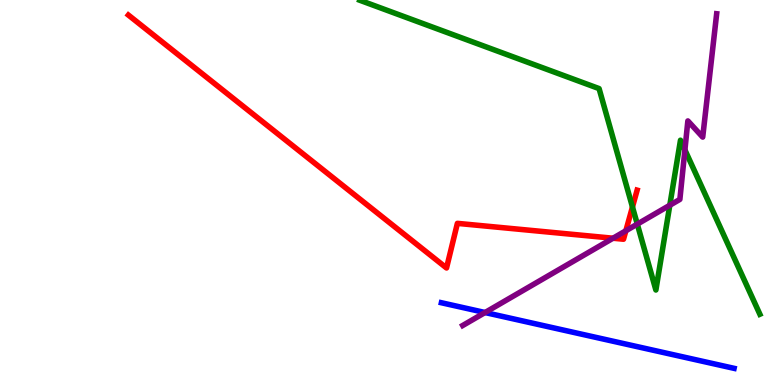[{'lines': ['blue', 'red'], 'intersections': []}, {'lines': ['green', 'red'], 'intersections': [{'x': 8.16, 'y': 4.62}]}, {'lines': ['purple', 'red'], 'intersections': [{'x': 7.91, 'y': 3.81}, {'x': 8.08, 'y': 4.01}]}, {'lines': ['blue', 'green'], 'intersections': []}, {'lines': ['blue', 'purple'], 'intersections': [{'x': 6.26, 'y': 1.88}]}, {'lines': ['green', 'purple'], 'intersections': [{'x': 8.22, 'y': 4.18}, {'x': 8.64, 'y': 4.67}, {'x': 8.84, 'y': 6.11}]}]